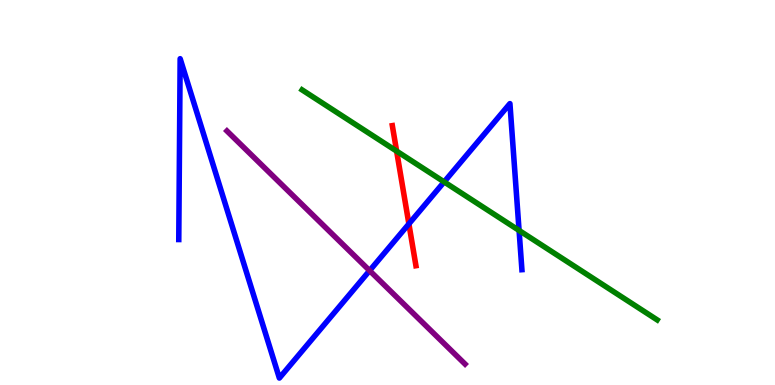[{'lines': ['blue', 'red'], 'intersections': [{'x': 5.28, 'y': 4.18}]}, {'lines': ['green', 'red'], 'intersections': [{'x': 5.12, 'y': 6.07}]}, {'lines': ['purple', 'red'], 'intersections': []}, {'lines': ['blue', 'green'], 'intersections': [{'x': 5.73, 'y': 5.28}, {'x': 6.7, 'y': 4.01}]}, {'lines': ['blue', 'purple'], 'intersections': [{'x': 4.77, 'y': 2.97}]}, {'lines': ['green', 'purple'], 'intersections': []}]